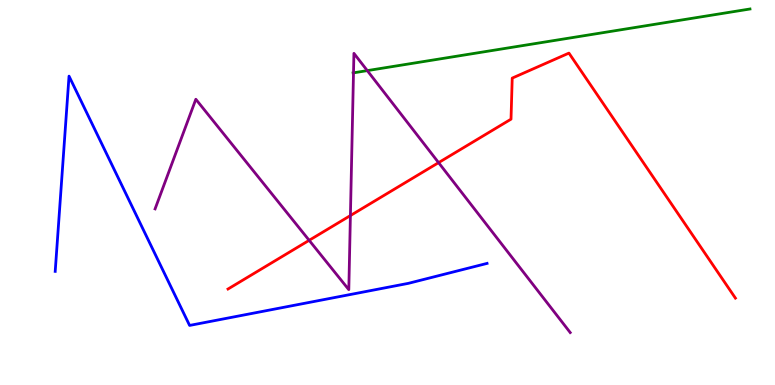[{'lines': ['blue', 'red'], 'intersections': []}, {'lines': ['green', 'red'], 'intersections': []}, {'lines': ['purple', 'red'], 'intersections': [{'x': 3.99, 'y': 3.76}, {'x': 4.52, 'y': 4.4}, {'x': 5.66, 'y': 5.78}]}, {'lines': ['blue', 'green'], 'intersections': []}, {'lines': ['blue', 'purple'], 'intersections': []}, {'lines': ['green', 'purple'], 'intersections': [{'x': 4.56, 'y': 8.11}, {'x': 4.74, 'y': 8.17}]}]